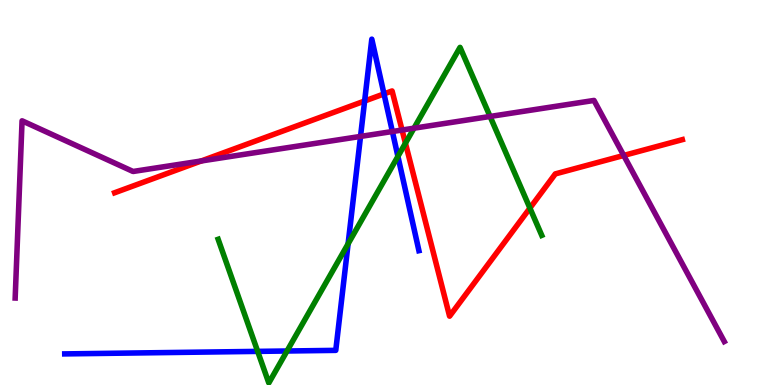[{'lines': ['blue', 'red'], 'intersections': [{'x': 4.7, 'y': 7.38}, {'x': 4.95, 'y': 7.56}]}, {'lines': ['green', 'red'], 'intersections': [{'x': 5.23, 'y': 6.28}, {'x': 6.84, 'y': 4.59}]}, {'lines': ['purple', 'red'], 'intersections': [{'x': 2.6, 'y': 5.82}, {'x': 5.19, 'y': 6.62}, {'x': 8.05, 'y': 5.96}]}, {'lines': ['blue', 'green'], 'intersections': [{'x': 3.32, 'y': 0.873}, {'x': 3.7, 'y': 0.883}, {'x': 4.49, 'y': 3.67}, {'x': 5.13, 'y': 5.94}]}, {'lines': ['blue', 'purple'], 'intersections': [{'x': 4.65, 'y': 6.46}, {'x': 5.06, 'y': 6.58}]}, {'lines': ['green', 'purple'], 'intersections': [{'x': 5.34, 'y': 6.67}, {'x': 6.32, 'y': 6.98}]}]